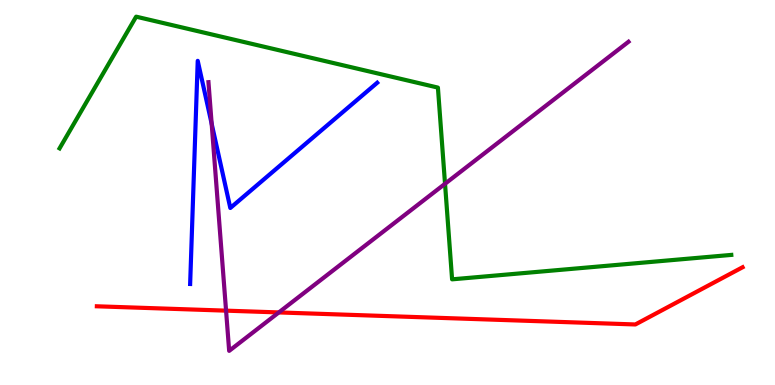[{'lines': ['blue', 'red'], 'intersections': []}, {'lines': ['green', 'red'], 'intersections': []}, {'lines': ['purple', 'red'], 'intersections': [{'x': 2.92, 'y': 1.93}, {'x': 3.6, 'y': 1.88}]}, {'lines': ['blue', 'green'], 'intersections': []}, {'lines': ['blue', 'purple'], 'intersections': [{'x': 2.73, 'y': 6.78}]}, {'lines': ['green', 'purple'], 'intersections': [{'x': 5.74, 'y': 5.23}]}]